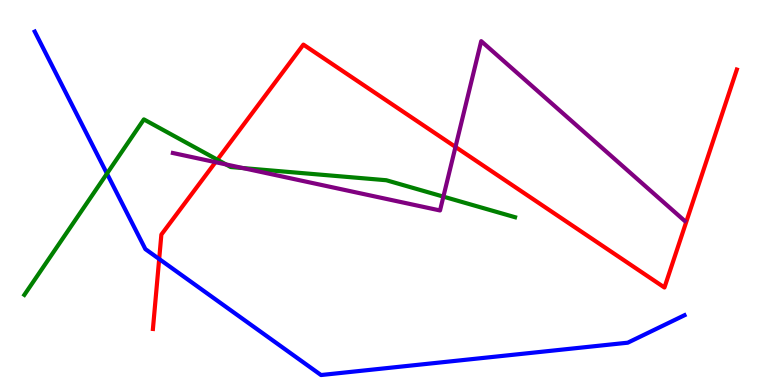[{'lines': ['blue', 'red'], 'intersections': [{'x': 2.05, 'y': 3.27}]}, {'lines': ['green', 'red'], 'intersections': [{'x': 2.8, 'y': 5.85}]}, {'lines': ['purple', 'red'], 'intersections': [{'x': 2.78, 'y': 5.79}, {'x': 5.88, 'y': 6.18}]}, {'lines': ['blue', 'green'], 'intersections': [{'x': 1.38, 'y': 5.49}]}, {'lines': ['blue', 'purple'], 'intersections': []}, {'lines': ['green', 'purple'], 'intersections': [{'x': 2.92, 'y': 5.73}, {'x': 3.14, 'y': 5.63}, {'x': 5.72, 'y': 4.89}]}]